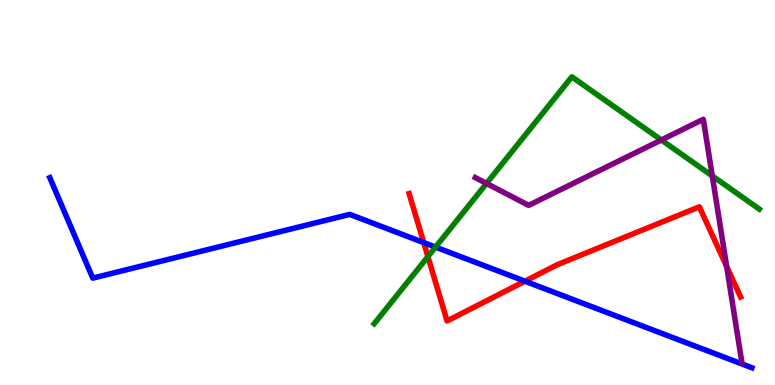[{'lines': ['blue', 'red'], 'intersections': [{'x': 5.47, 'y': 3.7}, {'x': 6.77, 'y': 2.7}]}, {'lines': ['green', 'red'], 'intersections': [{'x': 5.52, 'y': 3.33}]}, {'lines': ['purple', 'red'], 'intersections': [{'x': 9.38, 'y': 3.08}]}, {'lines': ['blue', 'green'], 'intersections': [{'x': 5.62, 'y': 3.58}]}, {'lines': ['blue', 'purple'], 'intersections': []}, {'lines': ['green', 'purple'], 'intersections': [{'x': 6.28, 'y': 5.24}, {'x': 8.53, 'y': 6.36}, {'x': 9.19, 'y': 5.43}]}]